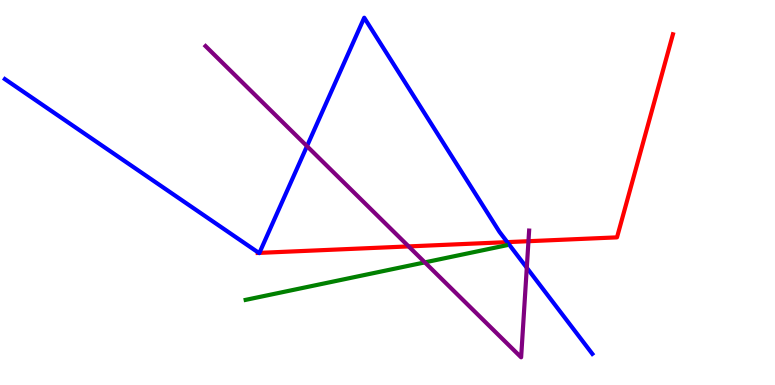[{'lines': ['blue', 'red'], 'intersections': [{'x': 3.34, 'y': 3.43}, {'x': 3.35, 'y': 3.43}, {'x': 6.55, 'y': 3.71}]}, {'lines': ['green', 'red'], 'intersections': []}, {'lines': ['purple', 'red'], 'intersections': [{'x': 5.27, 'y': 3.6}, {'x': 6.82, 'y': 3.73}]}, {'lines': ['blue', 'green'], 'intersections': []}, {'lines': ['blue', 'purple'], 'intersections': [{'x': 3.96, 'y': 6.2}, {'x': 6.8, 'y': 3.05}]}, {'lines': ['green', 'purple'], 'intersections': [{'x': 5.48, 'y': 3.19}]}]